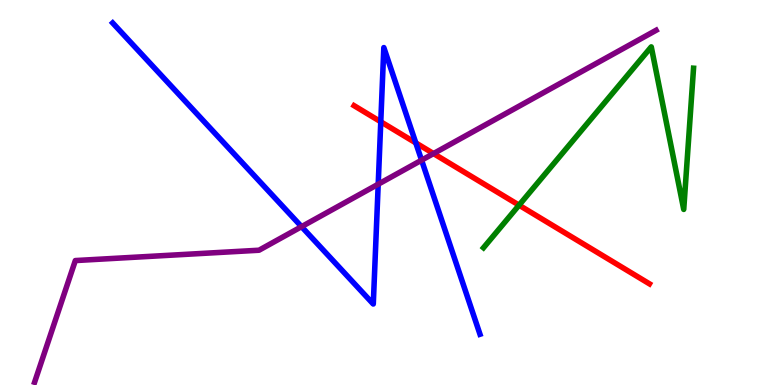[{'lines': ['blue', 'red'], 'intersections': [{'x': 4.91, 'y': 6.84}, {'x': 5.37, 'y': 6.29}]}, {'lines': ['green', 'red'], 'intersections': [{'x': 6.7, 'y': 4.67}]}, {'lines': ['purple', 'red'], 'intersections': [{'x': 5.59, 'y': 6.01}]}, {'lines': ['blue', 'green'], 'intersections': []}, {'lines': ['blue', 'purple'], 'intersections': [{'x': 3.89, 'y': 4.11}, {'x': 4.88, 'y': 5.22}, {'x': 5.44, 'y': 5.84}]}, {'lines': ['green', 'purple'], 'intersections': []}]